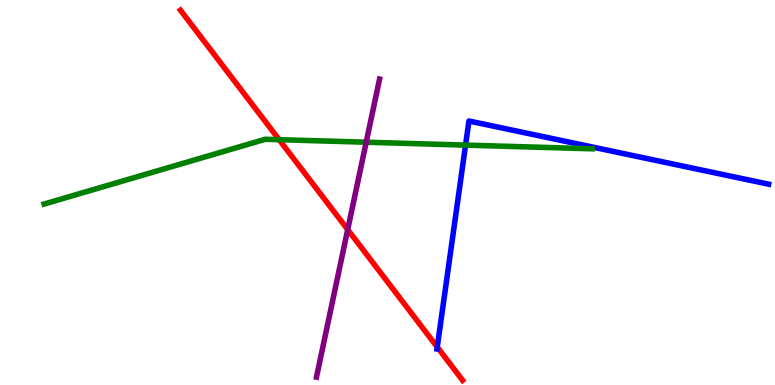[{'lines': ['blue', 'red'], 'intersections': [{'x': 5.64, 'y': 0.985}]}, {'lines': ['green', 'red'], 'intersections': [{'x': 3.6, 'y': 6.37}]}, {'lines': ['purple', 'red'], 'intersections': [{'x': 4.49, 'y': 4.04}]}, {'lines': ['blue', 'green'], 'intersections': [{'x': 6.01, 'y': 6.23}]}, {'lines': ['blue', 'purple'], 'intersections': []}, {'lines': ['green', 'purple'], 'intersections': [{'x': 4.73, 'y': 6.31}]}]